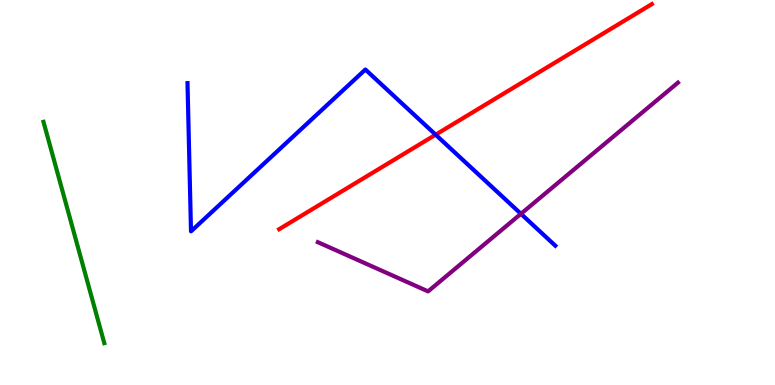[{'lines': ['blue', 'red'], 'intersections': [{'x': 5.62, 'y': 6.5}]}, {'lines': ['green', 'red'], 'intersections': []}, {'lines': ['purple', 'red'], 'intersections': []}, {'lines': ['blue', 'green'], 'intersections': []}, {'lines': ['blue', 'purple'], 'intersections': [{'x': 6.72, 'y': 4.45}]}, {'lines': ['green', 'purple'], 'intersections': []}]